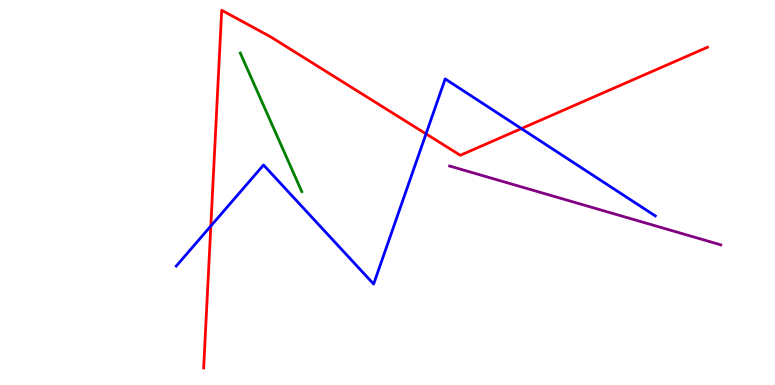[{'lines': ['blue', 'red'], 'intersections': [{'x': 2.72, 'y': 4.13}, {'x': 5.5, 'y': 6.52}, {'x': 6.73, 'y': 6.66}]}, {'lines': ['green', 'red'], 'intersections': []}, {'lines': ['purple', 'red'], 'intersections': []}, {'lines': ['blue', 'green'], 'intersections': []}, {'lines': ['blue', 'purple'], 'intersections': []}, {'lines': ['green', 'purple'], 'intersections': []}]